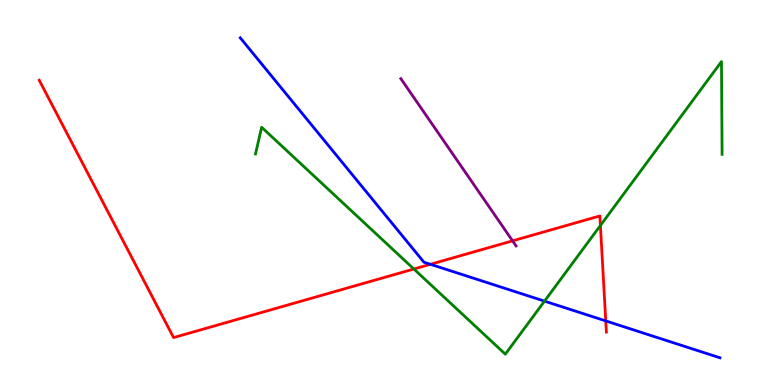[{'lines': ['blue', 'red'], 'intersections': [{'x': 5.55, 'y': 3.14}, {'x': 7.82, 'y': 1.66}]}, {'lines': ['green', 'red'], 'intersections': [{'x': 5.34, 'y': 3.01}, {'x': 7.75, 'y': 4.14}]}, {'lines': ['purple', 'red'], 'intersections': [{'x': 6.61, 'y': 3.74}]}, {'lines': ['blue', 'green'], 'intersections': [{'x': 7.03, 'y': 2.18}]}, {'lines': ['blue', 'purple'], 'intersections': []}, {'lines': ['green', 'purple'], 'intersections': []}]